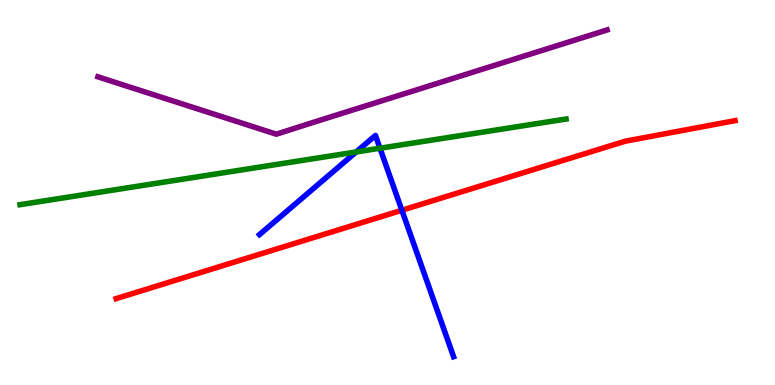[{'lines': ['blue', 'red'], 'intersections': [{'x': 5.19, 'y': 4.54}]}, {'lines': ['green', 'red'], 'intersections': []}, {'lines': ['purple', 'red'], 'intersections': []}, {'lines': ['blue', 'green'], 'intersections': [{'x': 4.6, 'y': 6.05}, {'x': 4.9, 'y': 6.15}]}, {'lines': ['blue', 'purple'], 'intersections': []}, {'lines': ['green', 'purple'], 'intersections': []}]